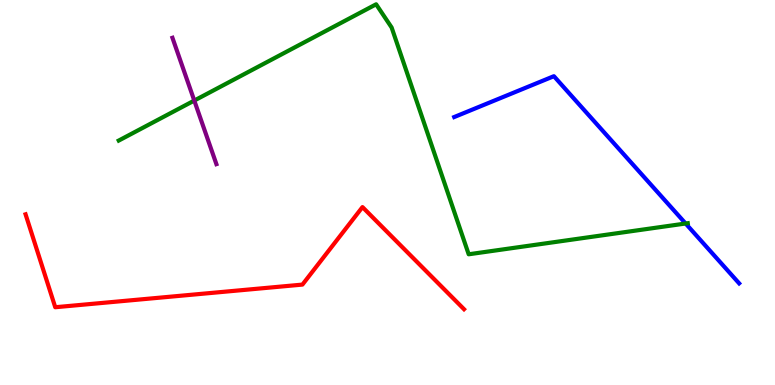[{'lines': ['blue', 'red'], 'intersections': []}, {'lines': ['green', 'red'], 'intersections': []}, {'lines': ['purple', 'red'], 'intersections': []}, {'lines': ['blue', 'green'], 'intersections': [{'x': 8.85, 'y': 4.19}]}, {'lines': ['blue', 'purple'], 'intersections': []}, {'lines': ['green', 'purple'], 'intersections': [{'x': 2.51, 'y': 7.39}]}]